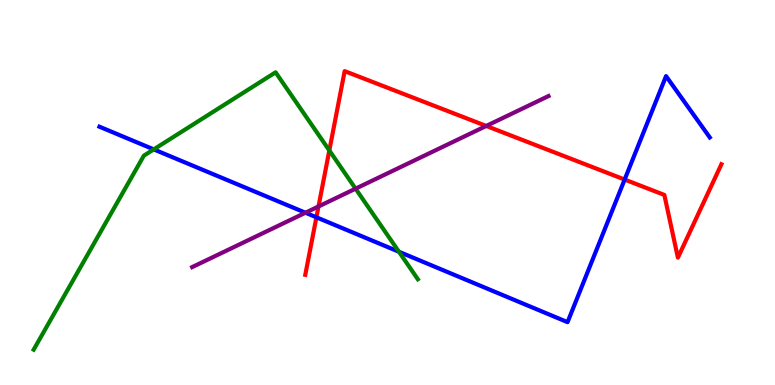[{'lines': ['blue', 'red'], 'intersections': [{'x': 4.08, 'y': 4.36}, {'x': 8.06, 'y': 5.34}]}, {'lines': ['green', 'red'], 'intersections': [{'x': 4.25, 'y': 6.09}]}, {'lines': ['purple', 'red'], 'intersections': [{'x': 4.11, 'y': 4.64}, {'x': 6.27, 'y': 6.73}]}, {'lines': ['blue', 'green'], 'intersections': [{'x': 1.98, 'y': 6.12}, {'x': 5.15, 'y': 3.46}]}, {'lines': ['blue', 'purple'], 'intersections': [{'x': 3.94, 'y': 4.47}]}, {'lines': ['green', 'purple'], 'intersections': [{'x': 4.59, 'y': 5.1}]}]